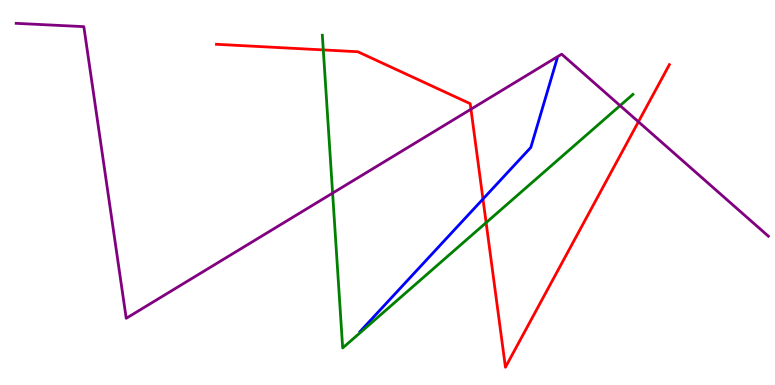[{'lines': ['blue', 'red'], 'intersections': [{'x': 6.23, 'y': 4.83}]}, {'lines': ['green', 'red'], 'intersections': [{'x': 4.17, 'y': 8.7}, {'x': 6.27, 'y': 4.22}]}, {'lines': ['purple', 'red'], 'intersections': [{'x': 6.08, 'y': 7.16}, {'x': 8.24, 'y': 6.84}]}, {'lines': ['blue', 'green'], 'intersections': []}, {'lines': ['blue', 'purple'], 'intersections': []}, {'lines': ['green', 'purple'], 'intersections': [{'x': 4.29, 'y': 4.98}, {'x': 8.0, 'y': 7.26}]}]